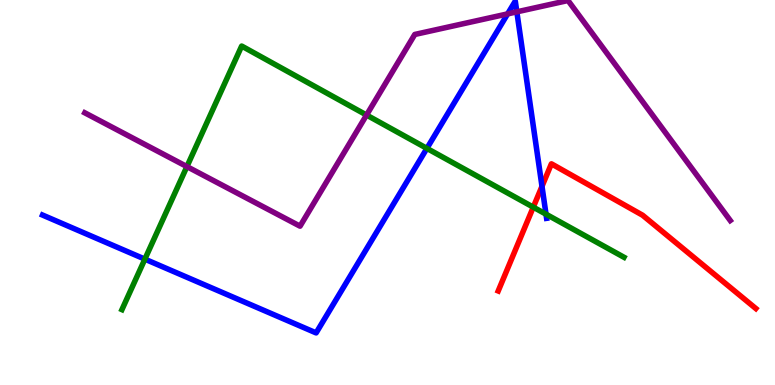[{'lines': ['blue', 'red'], 'intersections': [{'x': 6.99, 'y': 5.16}]}, {'lines': ['green', 'red'], 'intersections': [{'x': 6.88, 'y': 4.62}]}, {'lines': ['purple', 'red'], 'intersections': []}, {'lines': ['blue', 'green'], 'intersections': [{'x': 1.87, 'y': 3.27}, {'x': 5.51, 'y': 6.15}, {'x': 7.05, 'y': 4.44}]}, {'lines': ['blue', 'purple'], 'intersections': [{'x': 6.55, 'y': 9.64}, {'x': 6.67, 'y': 9.69}]}, {'lines': ['green', 'purple'], 'intersections': [{'x': 2.41, 'y': 5.67}, {'x': 4.73, 'y': 7.01}]}]